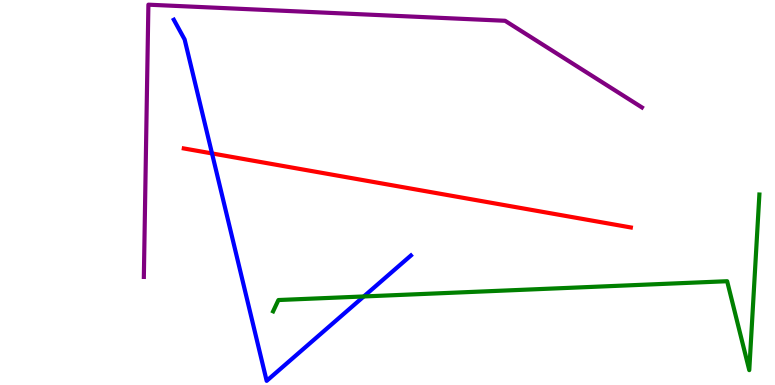[{'lines': ['blue', 'red'], 'intersections': [{'x': 2.74, 'y': 6.01}]}, {'lines': ['green', 'red'], 'intersections': []}, {'lines': ['purple', 'red'], 'intersections': []}, {'lines': ['blue', 'green'], 'intersections': [{'x': 4.69, 'y': 2.3}]}, {'lines': ['blue', 'purple'], 'intersections': []}, {'lines': ['green', 'purple'], 'intersections': []}]